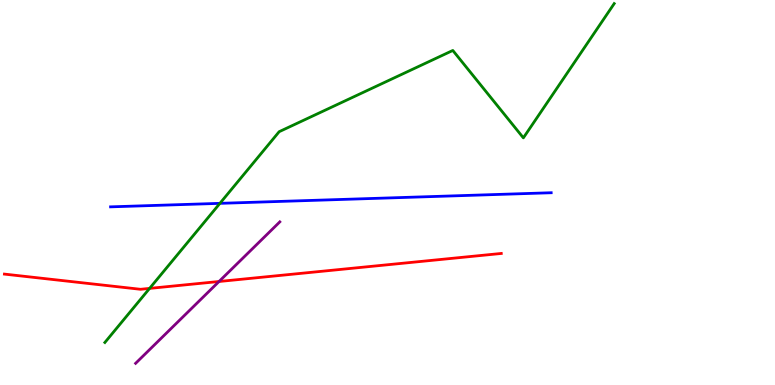[{'lines': ['blue', 'red'], 'intersections': []}, {'lines': ['green', 'red'], 'intersections': [{'x': 1.93, 'y': 2.51}]}, {'lines': ['purple', 'red'], 'intersections': [{'x': 2.83, 'y': 2.69}]}, {'lines': ['blue', 'green'], 'intersections': [{'x': 2.84, 'y': 4.72}]}, {'lines': ['blue', 'purple'], 'intersections': []}, {'lines': ['green', 'purple'], 'intersections': []}]